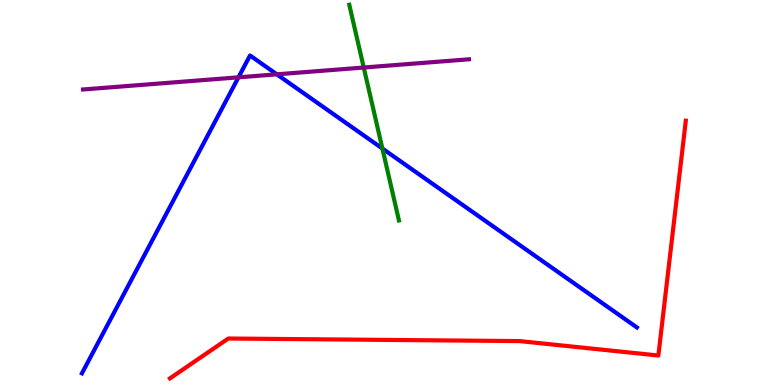[{'lines': ['blue', 'red'], 'intersections': []}, {'lines': ['green', 'red'], 'intersections': []}, {'lines': ['purple', 'red'], 'intersections': []}, {'lines': ['blue', 'green'], 'intersections': [{'x': 4.93, 'y': 6.14}]}, {'lines': ['blue', 'purple'], 'intersections': [{'x': 3.08, 'y': 7.99}, {'x': 3.57, 'y': 8.07}]}, {'lines': ['green', 'purple'], 'intersections': [{'x': 4.69, 'y': 8.25}]}]